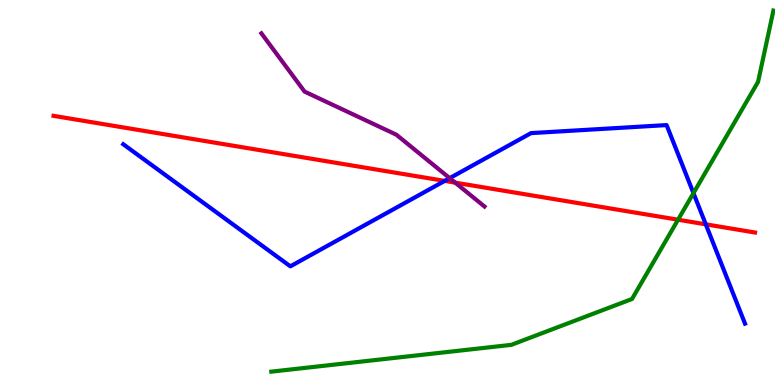[{'lines': ['blue', 'red'], 'intersections': [{'x': 5.74, 'y': 5.3}, {'x': 9.11, 'y': 4.17}]}, {'lines': ['green', 'red'], 'intersections': [{'x': 8.75, 'y': 4.29}]}, {'lines': ['purple', 'red'], 'intersections': [{'x': 5.87, 'y': 5.26}]}, {'lines': ['blue', 'green'], 'intersections': [{'x': 8.95, 'y': 4.98}]}, {'lines': ['blue', 'purple'], 'intersections': [{'x': 5.8, 'y': 5.37}]}, {'lines': ['green', 'purple'], 'intersections': []}]